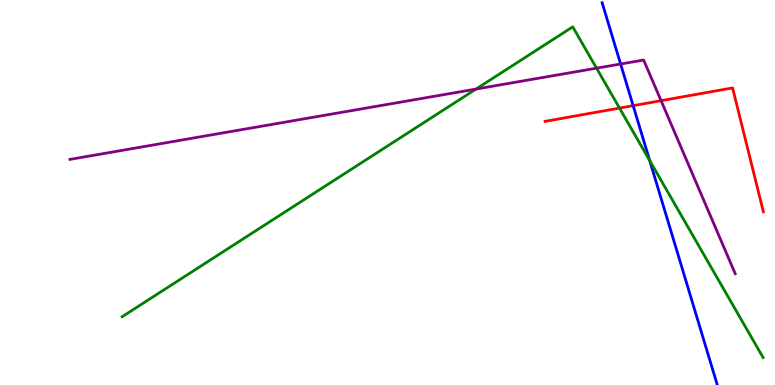[{'lines': ['blue', 'red'], 'intersections': [{'x': 8.17, 'y': 7.26}]}, {'lines': ['green', 'red'], 'intersections': [{'x': 7.99, 'y': 7.19}]}, {'lines': ['purple', 'red'], 'intersections': [{'x': 8.53, 'y': 7.39}]}, {'lines': ['blue', 'green'], 'intersections': [{'x': 8.38, 'y': 5.83}]}, {'lines': ['blue', 'purple'], 'intersections': [{'x': 8.01, 'y': 8.34}]}, {'lines': ['green', 'purple'], 'intersections': [{'x': 6.14, 'y': 7.69}, {'x': 7.7, 'y': 8.23}]}]